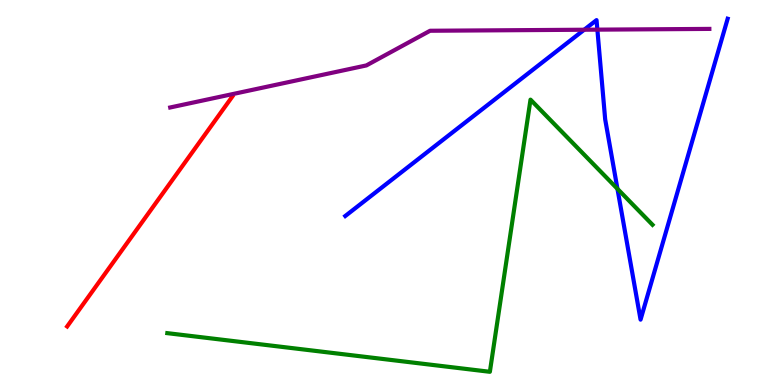[{'lines': ['blue', 'red'], 'intersections': []}, {'lines': ['green', 'red'], 'intersections': []}, {'lines': ['purple', 'red'], 'intersections': []}, {'lines': ['blue', 'green'], 'intersections': [{'x': 7.97, 'y': 5.1}]}, {'lines': ['blue', 'purple'], 'intersections': [{'x': 7.54, 'y': 9.23}, {'x': 7.71, 'y': 9.23}]}, {'lines': ['green', 'purple'], 'intersections': []}]